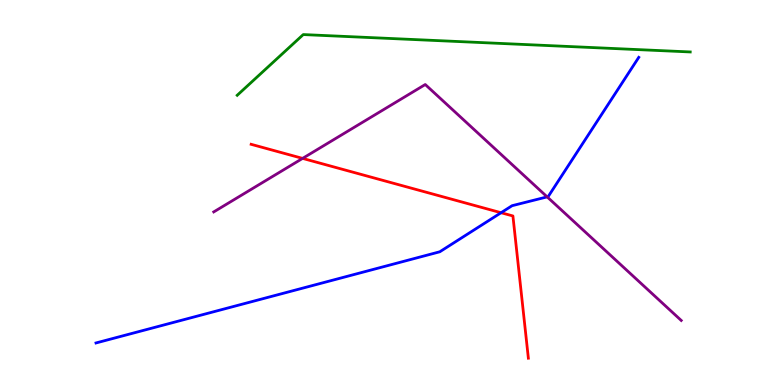[{'lines': ['blue', 'red'], 'intersections': [{'x': 6.47, 'y': 4.47}]}, {'lines': ['green', 'red'], 'intersections': []}, {'lines': ['purple', 'red'], 'intersections': [{'x': 3.9, 'y': 5.89}]}, {'lines': ['blue', 'green'], 'intersections': []}, {'lines': ['blue', 'purple'], 'intersections': [{'x': 7.06, 'y': 4.89}]}, {'lines': ['green', 'purple'], 'intersections': []}]